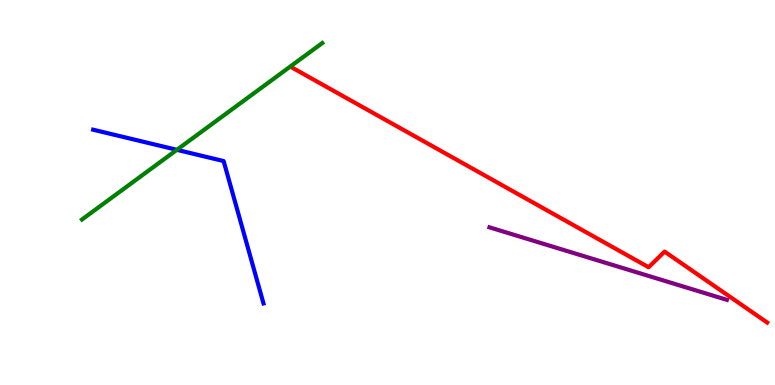[{'lines': ['blue', 'red'], 'intersections': []}, {'lines': ['green', 'red'], 'intersections': []}, {'lines': ['purple', 'red'], 'intersections': []}, {'lines': ['blue', 'green'], 'intersections': [{'x': 2.28, 'y': 6.11}]}, {'lines': ['blue', 'purple'], 'intersections': []}, {'lines': ['green', 'purple'], 'intersections': []}]